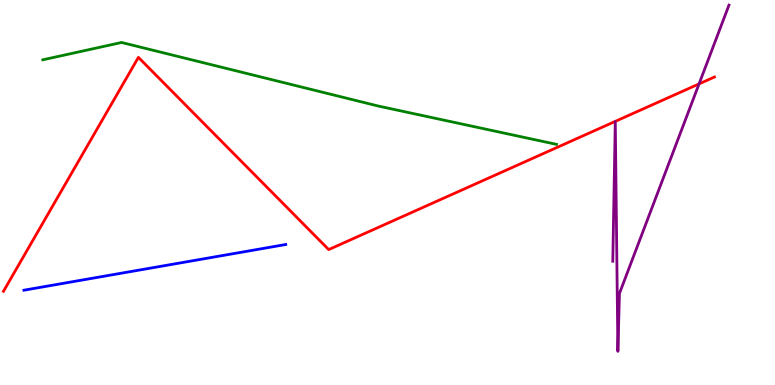[{'lines': ['blue', 'red'], 'intersections': []}, {'lines': ['green', 'red'], 'intersections': []}, {'lines': ['purple', 'red'], 'intersections': [{'x': 9.02, 'y': 7.82}]}, {'lines': ['blue', 'green'], 'intersections': []}, {'lines': ['blue', 'purple'], 'intersections': []}, {'lines': ['green', 'purple'], 'intersections': []}]